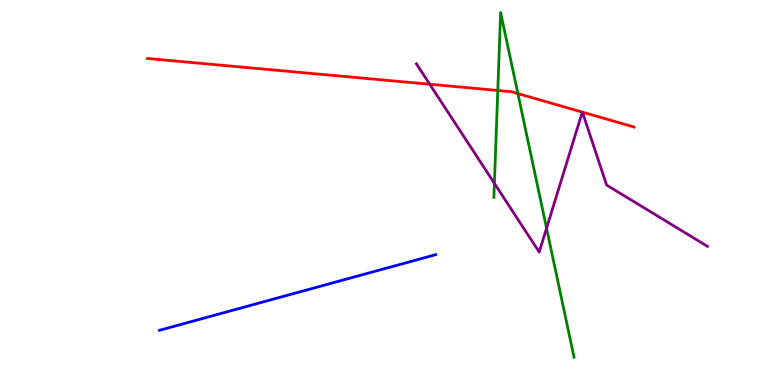[{'lines': ['blue', 'red'], 'intersections': []}, {'lines': ['green', 'red'], 'intersections': [{'x': 6.42, 'y': 7.65}, {'x': 6.68, 'y': 7.57}]}, {'lines': ['purple', 'red'], 'intersections': [{'x': 5.55, 'y': 7.81}, {'x': 7.51, 'y': 7.09}, {'x': 7.52, 'y': 7.09}]}, {'lines': ['blue', 'green'], 'intersections': []}, {'lines': ['blue', 'purple'], 'intersections': []}, {'lines': ['green', 'purple'], 'intersections': [{'x': 6.38, 'y': 5.24}, {'x': 7.05, 'y': 4.07}]}]